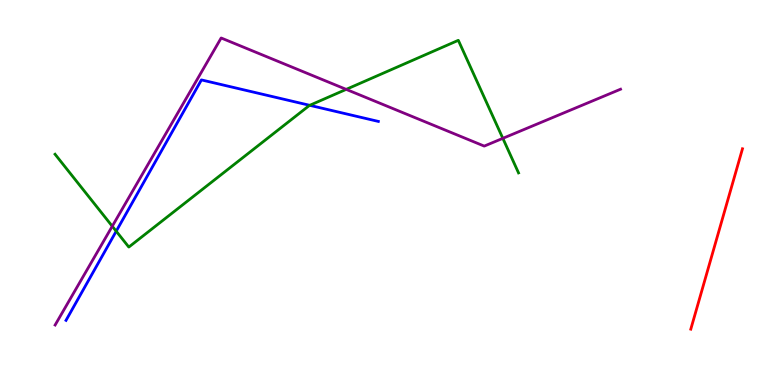[{'lines': ['blue', 'red'], 'intersections': []}, {'lines': ['green', 'red'], 'intersections': []}, {'lines': ['purple', 'red'], 'intersections': []}, {'lines': ['blue', 'green'], 'intersections': [{'x': 1.5, 'y': 3.99}, {'x': 4.0, 'y': 7.26}]}, {'lines': ['blue', 'purple'], 'intersections': []}, {'lines': ['green', 'purple'], 'intersections': [{'x': 1.45, 'y': 4.12}, {'x': 4.47, 'y': 7.68}, {'x': 6.49, 'y': 6.41}]}]